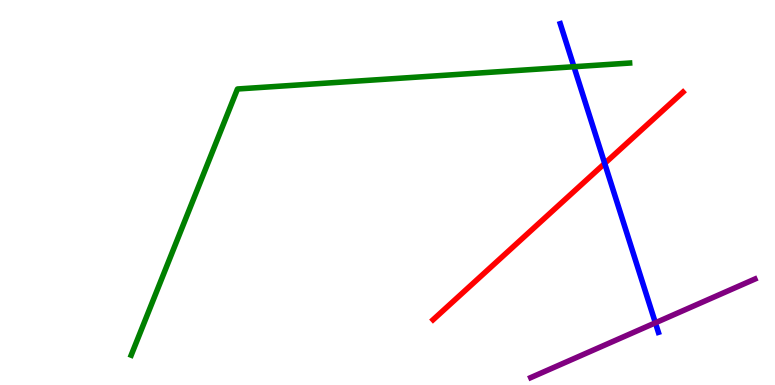[{'lines': ['blue', 'red'], 'intersections': [{'x': 7.8, 'y': 5.76}]}, {'lines': ['green', 'red'], 'intersections': []}, {'lines': ['purple', 'red'], 'intersections': []}, {'lines': ['blue', 'green'], 'intersections': [{'x': 7.41, 'y': 8.27}]}, {'lines': ['blue', 'purple'], 'intersections': [{'x': 8.46, 'y': 1.62}]}, {'lines': ['green', 'purple'], 'intersections': []}]